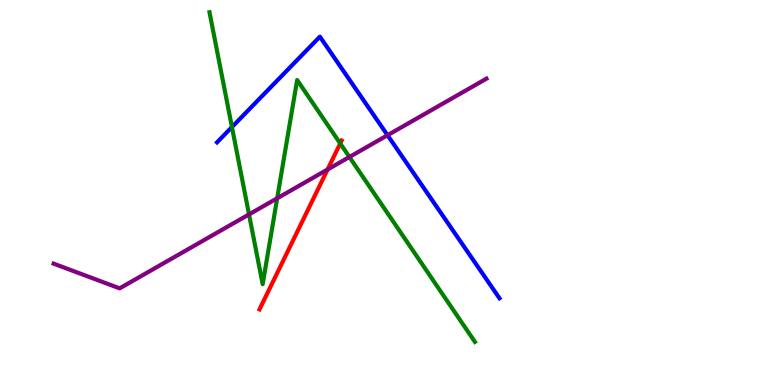[{'lines': ['blue', 'red'], 'intersections': []}, {'lines': ['green', 'red'], 'intersections': [{'x': 4.39, 'y': 6.27}]}, {'lines': ['purple', 'red'], 'intersections': [{'x': 4.23, 'y': 5.6}]}, {'lines': ['blue', 'green'], 'intersections': [{'x': 2.99, 'y': 6.7}]}, {'lines': ['blue', 'purple'], 'intersections': [{'x': 5.0, 'y': 6.49}]}, {'lines': ['green', 'purple'], 'intersections': [{'x': 3.21, 'y': 4.43}, {'x': 3.58, 'y': 4.85}, {'x': 4.51, 'y': 5.92}]}]